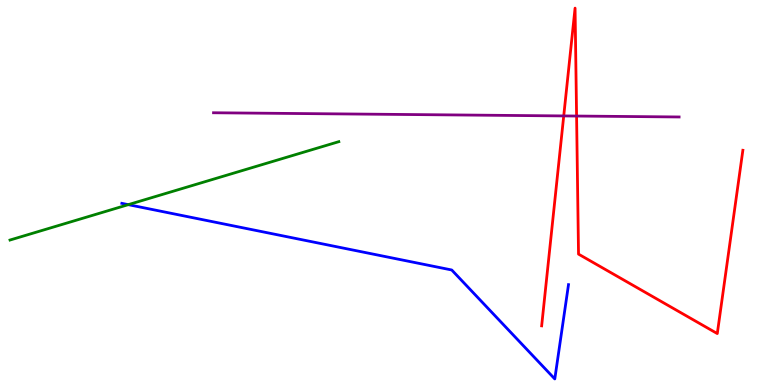[{'lines': ['blue', 'red'], 'intersections': []}, {'lines': ['green', 'red'], 'intersections': []}, {'lines': ['purple', 'red'], 'intersections': [{'x': 7.27, 'y': 6.99}, {'x': 7.44, 'y': 6.99}]}, {'lines': ['blue', 'green'], 'intersections': [{'x': 1.66, 'y': 4.68}]}, {'lines': ['blue', 'purple'], 'intersections': []}, {'lines': ['green', 'purple'], 'intersections': []}]